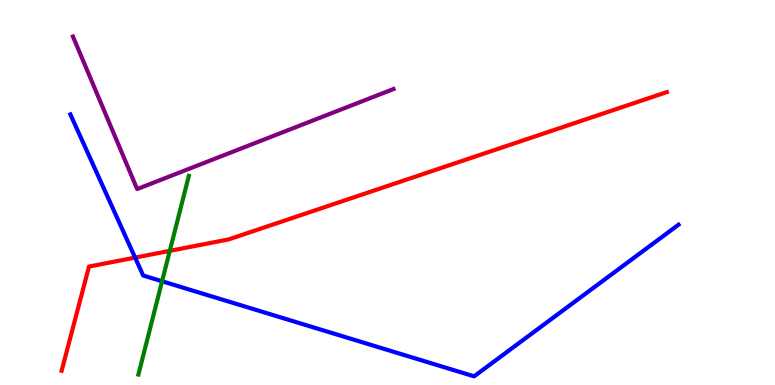[{'lines': ['blue', 'red'], 'intersections': [{'x': 1.74, 'y': 3.31}]}, {'lines': ['green', 'red'], 'intersections': [{'x': 2.19, 'y': 3.48}]}, {'lines': ['purple', 'red'], 'intersections': []}, {'lines': ['blue', 'green'], 'intersections': [{'x': 2.09, 'y': 2.69}]}, {'lines': ['blue', 'purple'], 'intersections': []}, {'lines': ['green', 'purple'], 'intersections': []}]